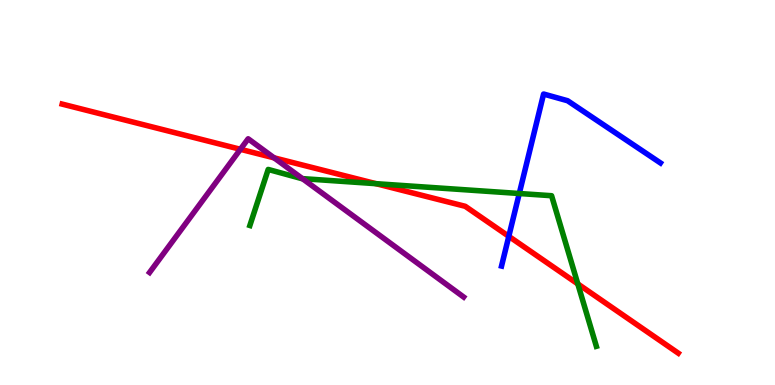[{'lines': ['blue', 'red'], 'intersections': [{'x': 6.57, 'y': 3.86}]}, {'lines': ['green', 'red'], 'intersections': [{'x': 4.85, 'y': 5.23}, {'x': 7.46, 'y': 2.63}]}, {'lines': ['purple', 'red'], 'intersections': [{'x': 3.1, 'y': 6.12}, {'x': 3.54, 'y': 5.9}]}, {'lines': ['blue', 'green'], 'intersections': [{'x': 6.7, 'y': 4.97}]}, {'lines': ['blue', 'purple'], 'intersections': []}, {'lines': ['green', 'purple'], 'intersections': [{'x': 3.9, 'y': 5.36}]}]